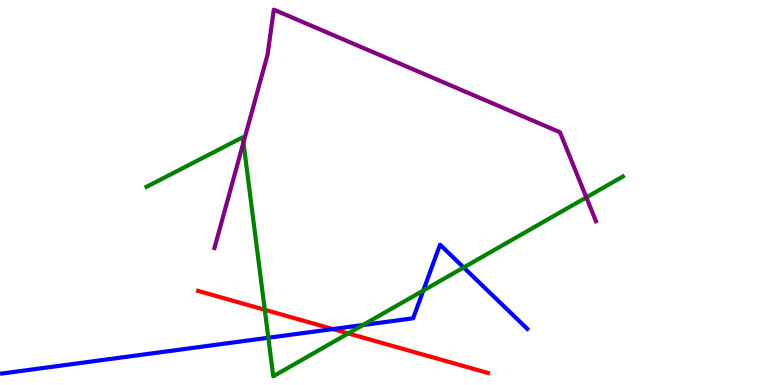[{'lines': ['blue', 'red'], 'intersections': [{'x': 4.3, 'y': 1.45}]}, {'lines': ['green', 'red'], 'intersections': [{'x': 3.42, 'y': 1.95}, {'x': 4.49, 'y': 1.34}]}, {'lines': ['purple', 'red'], 'intersections': []}, {'lines': ['blue', 'green'], 'intersections': [{'x': 3.46, 'y': 1.23}, {'x': 4.68, 'y': 1.56}, {'x': 5.46, 'y': 2.45}, {'x': 5.98, 'y': 3.05}]}, {'lines': ['blue', 'purple'], 'intersections': []}, {'lines': ['green', 'purple'], 'intersections': [{'x': 3.14, 'y': 6.3}, {'x': 7.57, 'y': 4.87}]}]